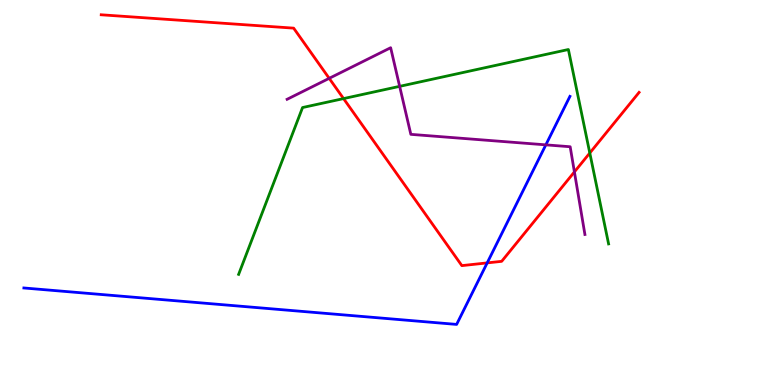[{'lines': ['blue', 'red'], 'intersections': [{'x': 6.29, 'y': 3.17}]}, {'lines': ['green', 'red'], 'intersections': [{'x': 4.43, 'y': 7.44}, {'x': 7.61, 'y': 6.03}]}, {'lines': ['purple', 'red'], 'intersections': [{'x': 4.25, 'y': 7.97}, {'x': 7.41, 'y': 5.53}]}, {'lines': ['blue', 'green'], 'intersections': []}, {'lines': ['blue', 'purple'], 'intersections': [{'x': 7.04, 'y': 6.24}]}, {'lines': ['green', 'purple'], 'intersections': [{'x': 5.16, 'y': 7.76}]}]